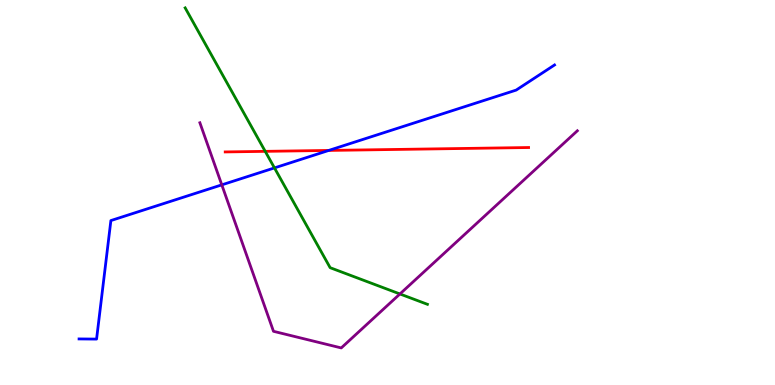[{'lines': ['blue', 'red'], 'intersections': [{'x': 4.24, 'y': 6.09}]}, {'lines': ['green', 'red'], 'intersections': [{'x': 3.42, 'y': 6.07}]}, {'lines': ['purple', 'red'], 'intersections': []}, {'lines': ['blue', 'green'], 'intersections': [{'x': 3.54, 'y': 5.64}]}, {'lines': ['blue', 'purple'], 'intersections': [{'x': 2.86, 'y': 5.2}]}, {'lines': ['green', 'purple'], 'intersections': [{'x': 5.16, 'y': 2.36}]}]